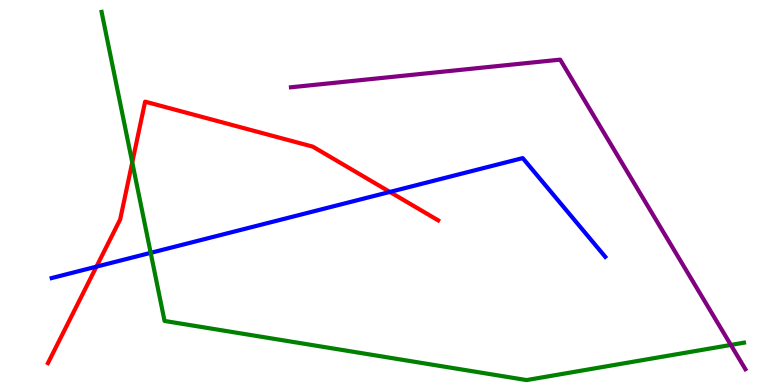[{'lines': ['blue', 'red'], 'intersections': [{'x': 1.24, 'y': 3.07}, {'x': 5.03, 'y': 5.01}]}, {'lines': ['green', 'red'], 'intersections': [{'x': 1.71, 'y': 5.78}]}, {'lines': ['purple', 'red'], 'intersections': []}, {'lines': ['blue', 'green'], 'intersections': [{'x': 1.94, 'y': 3.43}]}, {'lines': ['blue', 'purple'], 'intersections': []}, {'lines': ['green', 'purple'], 'intersections': [{'x': 9.43, 'y': 1.04}]}]